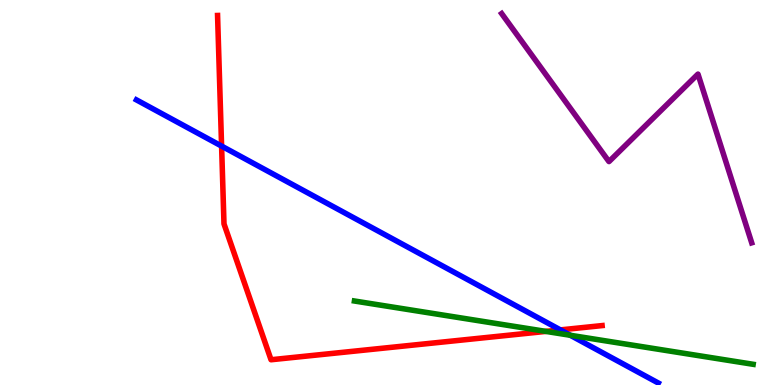[{'lines': ['blue', 'red'], 'intersections': [{'x': 2.86, 'y': 6.21}, {'x': 7.23, 'y': 1.43}]}, {'lines': ['green', 'red'], 'intersections': [{'x': 7.04, 'y': 1.39}]}, {'lines': ['purple', 'red'], 'intersections': []}, {'lines': ['blue', 'green'], 'intersections': [{'x': 7.36, 'y': 1.29}]}, {'lines': ['blue', 'purple'], 'intersections': []}, {'lines': ['green', 'purple'], 'intersections': []}]